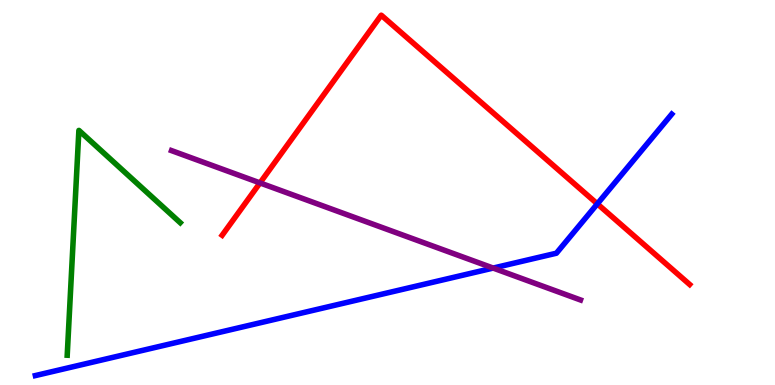[{'lines': ['blue', 'red'], 'intersections': [{'x': 7.71, 'y': 4.7}]}, {'lines': ['green', 'red'], 'intersections': []}, {'lines': ['purple', 'red'], 'intersections': [{'x': 3.35, 'y': 5.25}]}, {'lines': ['blue', 'green'], 'intersections': []}, {'lines': ['blue', 'purple'], 'intersections': [{'x': 6.36, 'y': 3.04}]}, {'lines': ['green', 'purple'], 'intersections': []}]